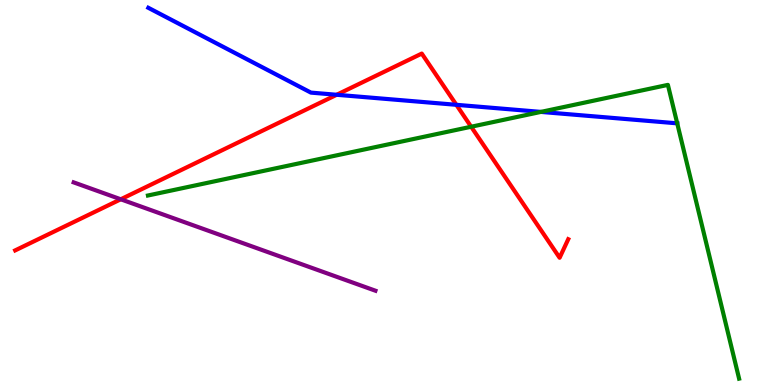[{'lines': ['blue', 'red'], 'intersections': [{'x': 4.34, 'y': 7.54}, {'x': 5.89, 'y': 7.28}]}, {'lines': ['green', 'red'], 'intersections': [{'x': 6.08, 'y': 6.71}]}, {'lines': ['purple', 'red'], 'intersections': [{'x': 1.56, 'y': 4.82}]}, {'lines': ['blue', 'green'], 'intersections': [{'x': 6.98, 'y': 7.09}, {'x': 8.74, 'y': 6.8}]}, {'lines': ['blue', 'purple'], 'intersections': []}, {'lines': ['green', 'purple'], 'intersections': []}]